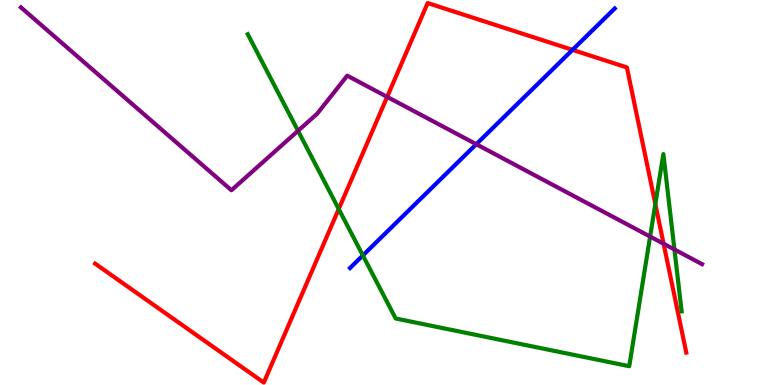[{'lines': ['blue', 'red'], 'intersections': [{'x': 7.39, 'y': 8.7}]}, {'lines': ['green', 'red'], 'intersections': [{'x': 4.37, 'y': 4.57}, {'x': 8.46, 'y': 4.7}]}, {'lines': ['purple', 'red'], 'intersections': [{'x': 5.0, 'y': 7.48}, {'x': 8.56, 'y': 3.67}]}, {'lines': ['blue', 'green'], 'intersections': [{'x': 4.68, 'y': 3.37}]}, {'lines': ['blue', 'purple'], 'intersections': [{'x': 6.15, 'y': 6.25}]}, {'lines': ['green', 'purple'], 'intersections': [{'x': 3.85, 'y': 6.6}, {'x': 8.39, 'y': 3.86}, {'x': 8.7, 'y': 3.52}]}]